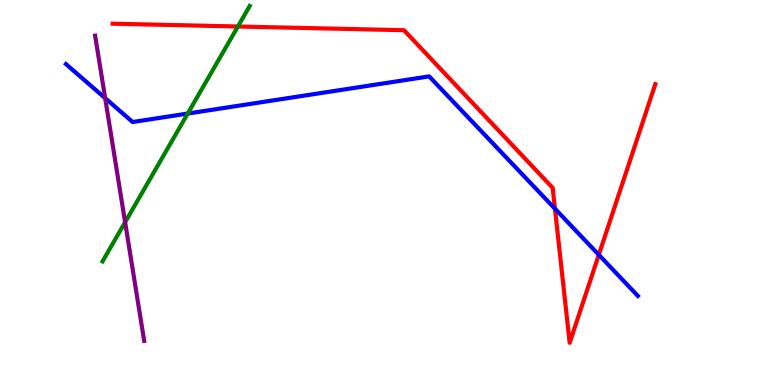[{'lines': ['blue', 'red'], 'intersections': [{'x': 7.16, 'y': 4.58}, {'x': 7.73, 'y': 3.38}]}, {'lines': ['green', 'red'], 'intersections': [{'x': 3.07, 'y': 9.31}]}, {'lines': ['purple', 'red'], 'intersections': []}, {'lines': ['blue', 'green'], 'intersections': [{'x': 2.42, 'y': 7.05}]}, {'lines': ['blue', 'purple'], 'intersections': [{'x': 1.36, 'y': 7.45}]}, {'lines': ['green', 'purple'], 'intersections': [{'x': 1.61, 'y': 4.23}]}]